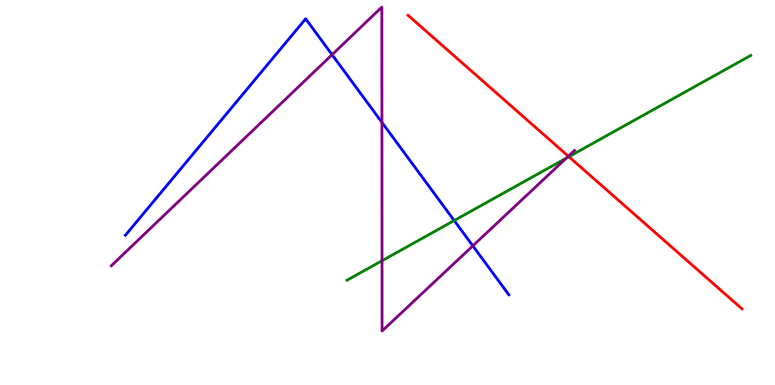[{'lines': ['blue', 'red'], 'intersections': []}, {'lines': ['green', 'red'], 'intersections': [{'x': 7.34, 'y': 5.93}]}, {'lines': ['purple', 'red'], 'intersections': [{'x': 7.33, 'y': 5.94}]}, {'lines': ['blue', 'green'], 'intersections': [{'x': 5.86, 'y': 4.27}]}, {'lines': ['blue', 'purple'], 'intersections': [{'x': 4.28, 'y': 8.58}, {'x': 4.93, 'y': 6.82}, {'x': 6.1, 'y': 3.61}]}, {'lines': ['green', 'purple'], 'intersections': [{'x': 4.93, 'y': 3.23}, {'x': 7.31, 'y': 5.89}]}]